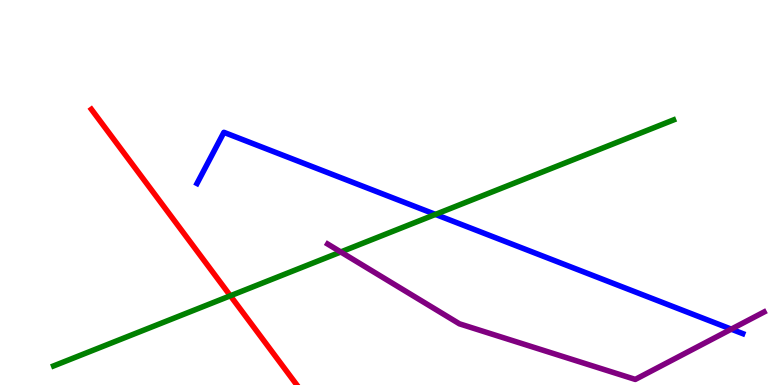[{'lines': ['blue', 'red'], 'intersections': []}, {'lines': ['green', 'red'], 'intersections': [{'x': 2.97, 'y': 2.32}]}, {'lines': ['purple', 'red'], 'intersections': []}, {'lines': ['blue', 'green'], 'intersections': [{'x': 5.62, 'y': 4.43}]}, {'lines': ['blue', 'purple'], 'intersections': [{'x': 9.44, 'y': 1.45}]}, {'lines': ['green', 'purple'], 'intersections': [{'x': 4.4, 'y': 3.46}]}]